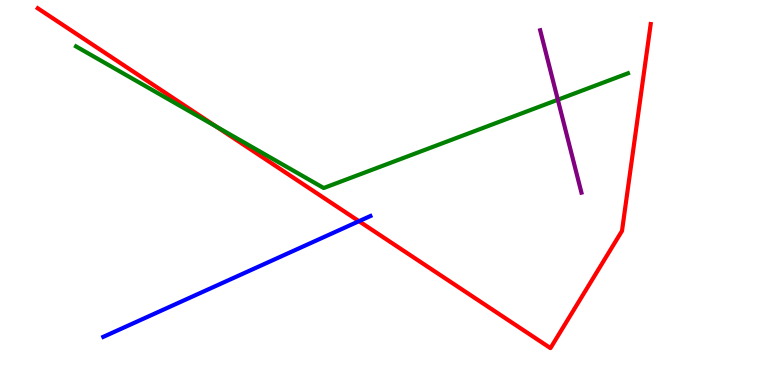[{'lines': ['blue', 'red'], 'intersections': [{'x': 4.63, 'y': 4.25}]}, {'lines': ['green', 'red'], 'intersections': [{'x': 2.79, 'y': 6.72}]}, {'lines': ['purple', 'red'], 'intersections': []}, {'lines': ['blue', 'green'], 'intersections': []}, {'lines': ['blue', 'purple'], 'intersections': []}, {'lines': ['green', 'purple'], 'intersections': [{'x': 7.2, 'y': 7.41}]}]